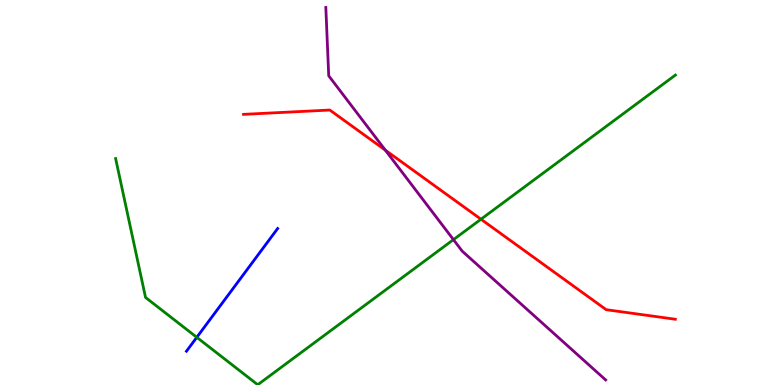[{'lines': ['blue', 'red'], 'intersections': []}, {'lines': ['green', 'red'], 'intersections': [{'x': 6.21, 'y': 4.31}]}, {'lines': ['purple', 'red'], 'intersections': [{'x': 4.97, 'y': 6.1}]}, {'lines': ['blue', 'green'], 'intersections': [{'x': 2.54, 'y': 1.24}]}, {'lines': ['blue', 'purple'], 'intersections': []}, {'lines': ['green', 'purple'], 'intersections': [{'x': 5.85, 'y': 3.78}]}]